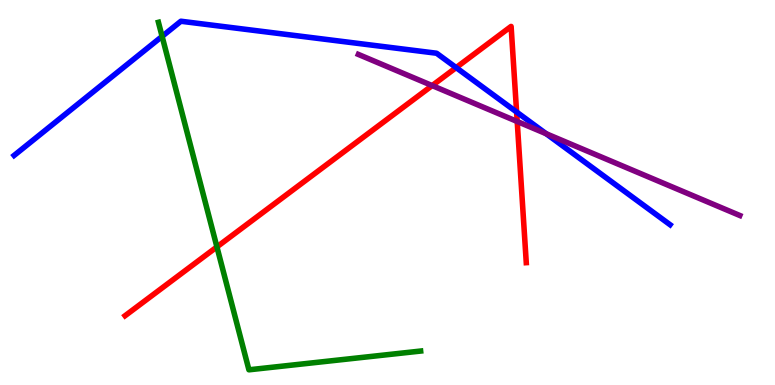[{'lines': ['blue', 'red'], 'intersections': [{'x': 5.89, 'y': 8.24}, {'x': 6.67, 'y': 7.09}]}, {'lines': ['green', 'red'], 'intersections': [{'x': 2.8, 'y': 3.59}]}, {'lines': ['purple', 'red'], 'intersections': [{'x': 5.58, 'y': 7.78}, {'x': 6.67, 'y': 6.84}]}, {'lines': ['blue', 'green'], 'intersections': [{'x': 2.09, 'y': 9.06}]}, {'lines': ['blue', 'purple'], 'intersections': [{'x': 7.05, 'y': 6.53}]}, {'lines': ['green', 'purple'], 'intersections': []}]